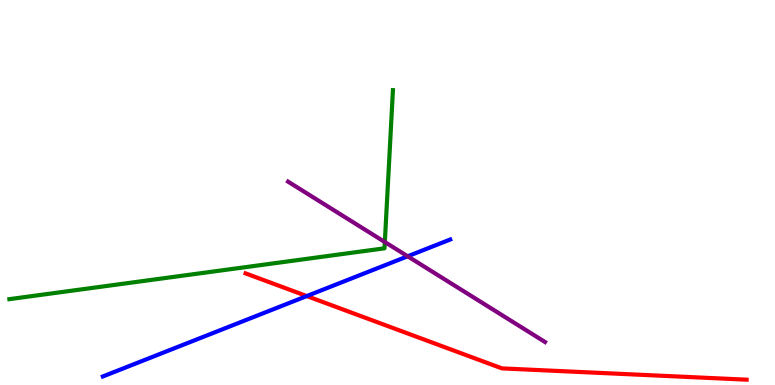[{'lines': ['blue', 'red'], 'intersections': [{'x': 3.96, 'y': 2.31}]}, {'lines': ['green', 'red'], 'intersections': []}, {'lines': ['purple', 'red'], 'intersections': []}, {'lines': ['blue', 'green'], 'intersections': []}, {'lines': ['blue', 'purple'], 'intersections': [{'x': 5.26, 'y': 3.34}]}, {'lines': ['green', 'purple'], 'intersections': [{'x': 4.97, 'y': 3.71}]}]